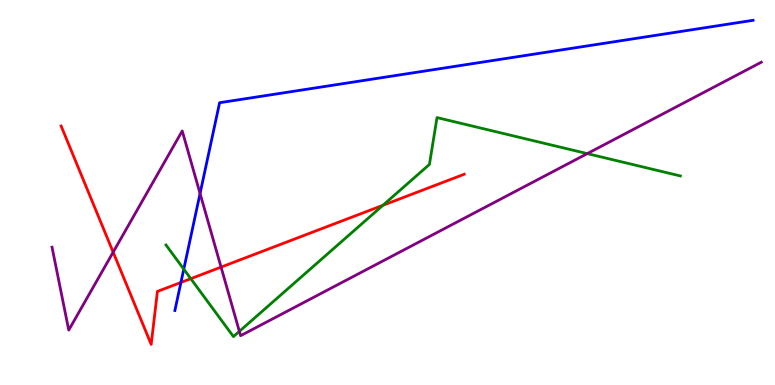[{'lines': ['blue', 'red'], 'intersections': [{'x': 2.33, 'y': 2.66}]}, {'lines': ['green', 'red'], 'intersections': [{'x': 2.46, 'y': 2.76}, {'x': 4.94, 'y': 4.67}]}, {'lines': ['purple', 'red'], 'intersections': [{'x': 1.46, 'y': 3.45}, {'x': 2.85, 'y': 3.06}]}, {'lines': ['blue', 'green'], 'intersections': [{'x': 2.37, 'y': 3.01}]}, {'lines': ['blue', 'purple'], 'intersections': [{'x': 2.58, 'y': 4.97}]}, {'lines': ['green', 'purple'], 'intersections': [{'x': 3.09, 'y': 1.39}, {'x': 7.58, 'y': 6.01}]}]